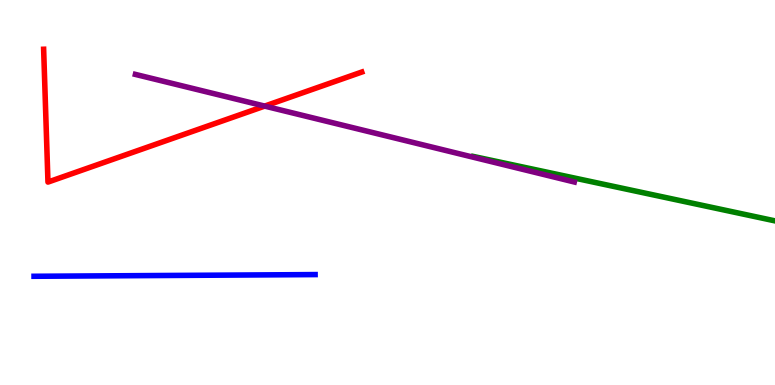[{'lines': ['blue', 'red'], 'intersections': []}, {'lines': ['green', 'red'], 'intersections': []}, {'lines': ['purple', 'red'], 'intersections': [{'x': 3.42, 'y': 7.24}]}, {'lines': ['blue', 'green'], 'intersections': []}, {'lines': ['blue', 'purple'], 'intersections': []}, {'lines': ['green', 'purple'], 'intersections': []}]